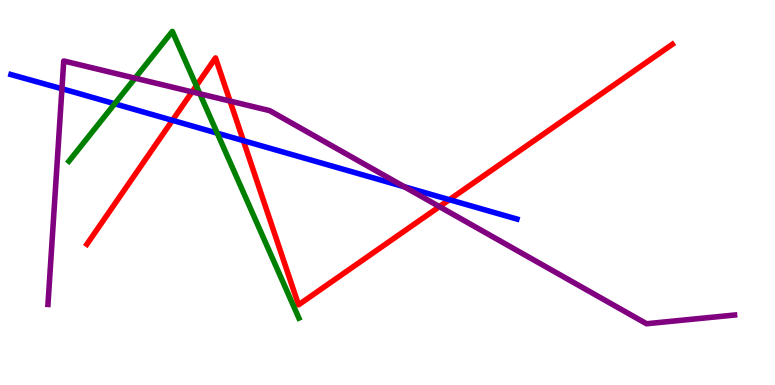[{'lines': ['blue', 'red'], 'intersections': [{'x': 2.23, 'y': 6.87}, {'x': 3.14, 'y': 6.35}, {'x': 5.8, 'y': 4.81}]}, {'lines': ['green', 'red'], 'intersections': [{'x': 2.53, 'y': 7.77}]}, {'lines': ['purple', 'red'], 'intersections': [{'x': 2.48, 'y': 7.61}, {'x': 2.97, 'y': 7.37}, {'x': 5.67, 'y': 4.63}]}, {'lines': ['blue', 'green'], 'intersections': [{'x': 1.48, 'y': 7.3}, {'x': 2.8, 'y': 6.54}]}, {'lines': ['blue', 'purple'], 'intersections': [{'x': 0.799, 'y': 7.69}, {'x': 5.22, 'y': 5.15}]}, {'lines': ['green', 'purple'], 'intersections': [{'x': 1.74, 'y': 7.97}, {'x': 2.58, 'y': 7.56}]}]